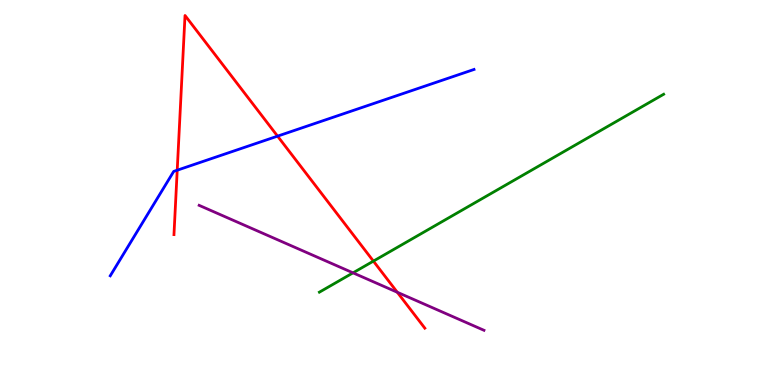[{'lines': ['blue', 'red'], 'intersections': [{'x': 2.29, 'y': 5.58}, {'x': 3.58, 'y': 6.46}]}, {'lines': ['green', 'red'], 'intersections': [{'x': 4.82, 'y': 3.22}]}, {'lines': ['purple', 'red'], 'intersections': [{'x': 5.13, 'y': 2.41}]}, {'lines': ['blue', 'green'], 'intersections': []}, {'lines': ['blue', 'purple'], 'intersections': []}, {'lines': ['green', 'purple'], 'intersections': [{'x': 4.56, 'y': 2.91}]}]